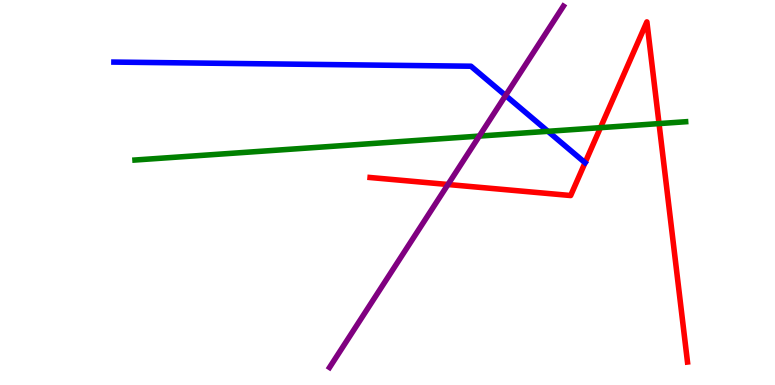[{'lines': ['blue', 'red'], 'intersections': []}, {'lines': ['green', 'red'], 'intersections': [{'x': 7.75, 'y': 6.68}, {'x': 8.5, 'y': 6.79}]}, {'lines': ['purple', 'red'], 'intersections': [{'x': 5.78, 'y': 5.21}]}, {'lines': ['blue', 'green'], 'intersections': [{'x': 7.07, 'y': 6.59}]}, {'lines': ['blue', 'purple'], 'intersections': [{'x': 6.52, 'y': 7.52}]}, {'lines': ['green', 'purple'], 'intersections': [{'x': 6.18, 'y': 6.47}]}]